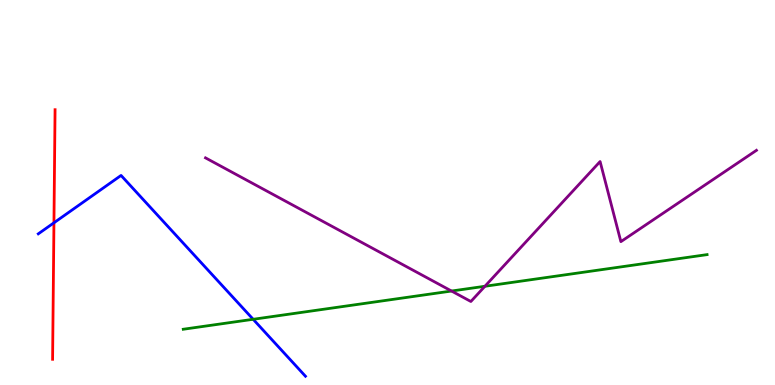[{'lines': ['blue', 'red'], 'intersections': [{'x': 0.696, 'y': 4.21}]}, {'lines': ['green', 'red'], 'intersections': []}, {'lines': ['purple', 'red'], 'intersections': []}, {'lines': ['blue', 'green'], 'intersections': [{'x': 3.27, 'y': 1.71}]}, {'lines': ['blue', 'purple'], 'intersections': []}, {'lines': ['green', 'purple'], 'intersections': [{'x': 5.83, 'y': 2.44}, {'x': 6.26, 'y': 2.56}]}]